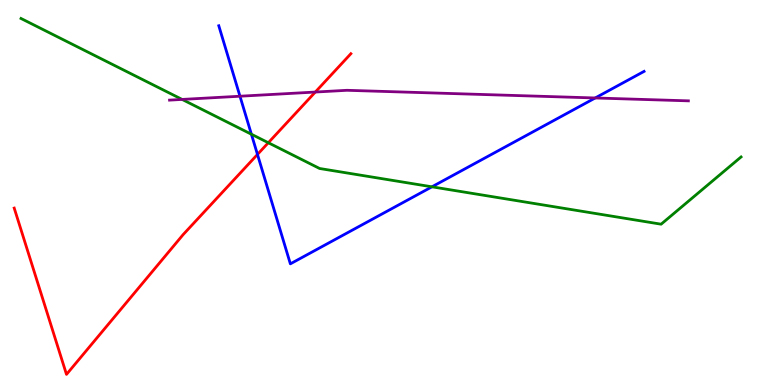[{'lines': ['blue', 'red'], 'intersections': [{'x': 3.32, 'y': 5.99}]}, {'lines': ['green', 'red'], 'intersections': [{'x': 3.46, 'y': 6.29}]}, {'lines': ['purple', 'red'], 'intersections': [{'x': 4.07, 'y': 7.61}]}, {'lines': ['blue', 'green'], 'intersections': [{'x': 3.24, 'y': 6.51}, {'x': 5.57, 'y': 5.15}]}, {'lines': ['blue', 'purple'], 'intersections': [{'x': 3.1, 'y': 7.5}, {'x': 7.68, 'y': 7.46}]}, {'lines': ['green', 'purple'], 'intersections': [{'x': 2.35, 'y': 7.42}]}]